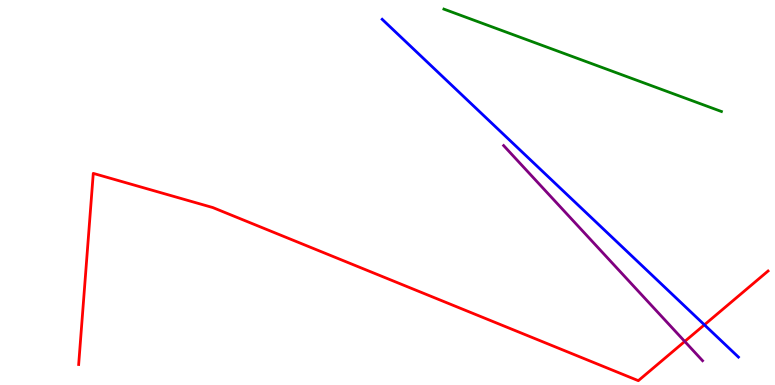[{'lines': ['blue', 'red'], 'intersections': [{'x': 9.09, 'y': 1.56}]}, {'lines': ['green', 'red'], 'intersections': []}, {'lines': ['purple', 'red'], 'intersections': [{'x': 8.84, 'y': 1.13}]}, {'lines': ['blue', 'green'], 'intersections': []}, {'lines': ['blue', 'purple'], 'intersections': []}, {'lines': ['green', 'purple'], 'intersections': []}]